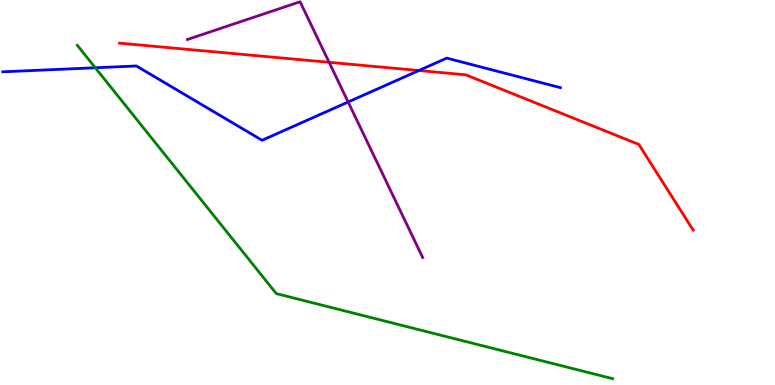[{'lines': ['blue', 'red'], 'intersections': [{'x': 5.4, 'y': 8.17}]}, {'lines': ['green', 'red'], 'intersections': []}, {'lines': ['purple', 'red'], 'intersections': [{'x': 4.25, 'y': 8.38}]}, {'lines': ['blue', 'green'], 'intersections': [{'x': 1.23, 'y': 8.24}]}, {'lines': ['blue', 'purple'], 'intersections': [{'x': 4.49, 'y': 7.35}]}, {'lines': ['green', 'purple'], 'intersections': []}]